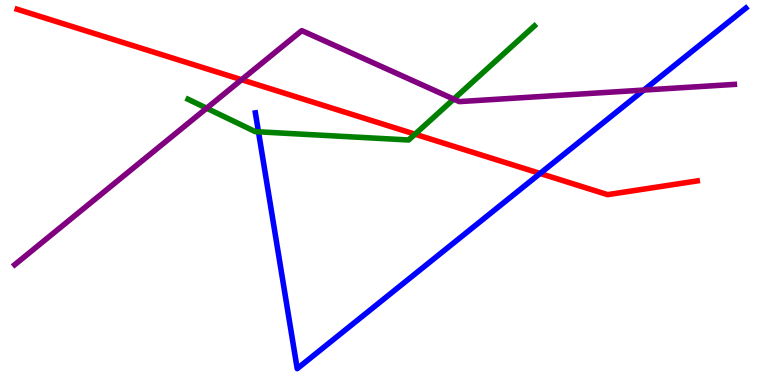[{'lines': ['blue', 'red'], 'intersections': [{'x': 6.97, 'y': 5.49}]}, {'lines': ['green', 'red'], 'intersections': [{'x': 5.36, 'y': 6.51}]}, {'lines': ['purple', 'red'], 'intersections': [{'x': 3.12, 'y': 7.93}]}, {'lines': ['blue', 'green'], 'intersections': [{'x': 3.34, 'y': 6.58}]}, {'lines': ['blue', 'purple'], 'intersections': [{'x': 8.31, 'y': 7.66}]}, {'lines': ['green', 'purple'], 'intersections': [{'x': 2.67, 'y': 7.19}, {'x': 5.85, 'y': 7.43}]}]